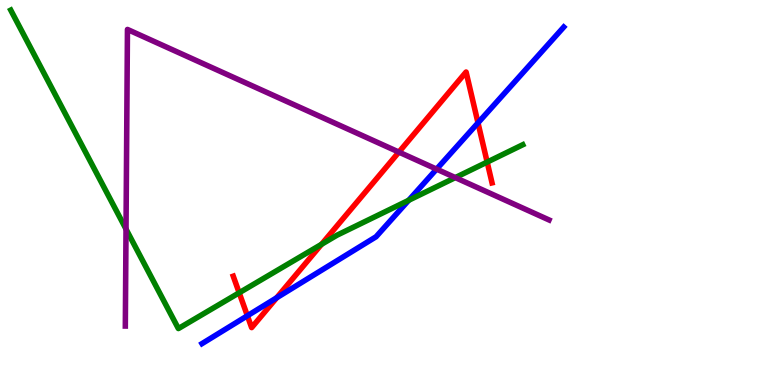[{'lines': ['blue', 'red'], 'intersections': [{'x': 3.19, 'y': 1.8}, {'x': 3.57, 'y': 2.27}, {'x': 6.17, 'y': 6.81}]}, {'lines': ['green', 'red'], 'intersections': [{'x': 3.09, 'y': 2.4}, {'x': 4.15, 'y': 3.65}, {'x': 6.29, 'y': 5.79}]}, {'lines': ['purple', 'red'], 'intersections': [{'x': 5.15, 'y': 6.05}]}, {'lines': ['blue', 'green'], 'intersections': [{'x': 5.27, 'y': 4.8}]}, {'lines': ['blue', 'purple'], 'intersections': [{'x': 5.63, 'y': 5.61}]}, {'lines': ['green', 'purple'], 'intersections': [{'x': 1.63, 'y': 4.05}, {'x': 5.87, 'y': 5.39}]}]